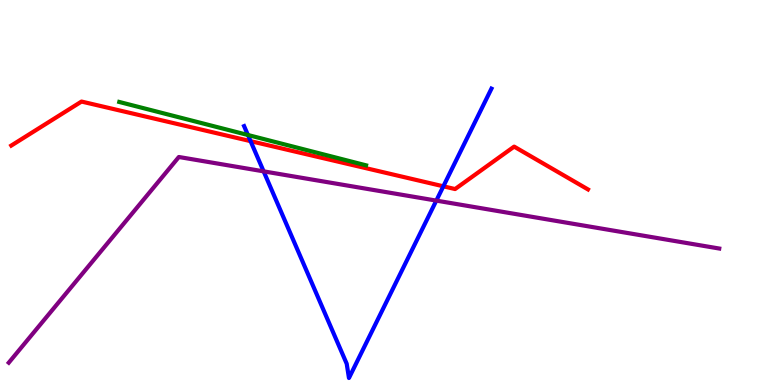[{'lines': ['blue', 'red'], 'intersections': [{'x': 3.23, 'y': 6.33}, {'x': 5.72, 'y': 5.16}]}, {'lines': ['green', 'red'], 'intersections': []}, {'lines': ['purple', 'red'], 'intersections': []}, {'lines': ['blue', 'green'], 'intersections': [{'x': 3.2, 'y': 6.49}]}, {'lines': ['blue', 'purple'], 'intersections': [{'x': 3.4, 'y': 5.55}, {'x': 5.63, 'y': 4.79}]}, {'lines': ['green', 'purple'], 'intersections': []}]